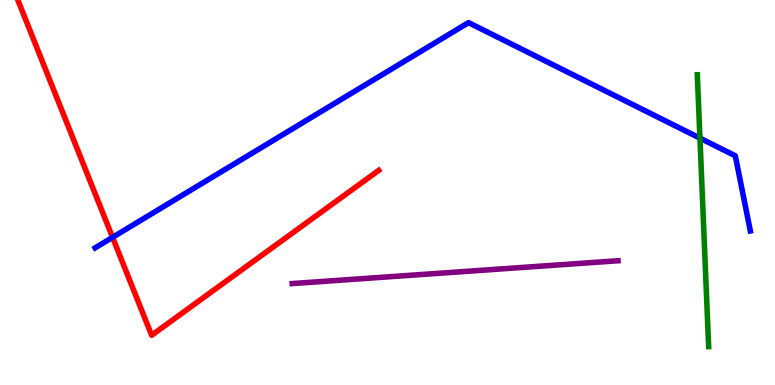[{'lines': ['blue', 'red'], 'intersections': [{'x': 1.45, 'y': 3.84}]}, {'lines': ['green', 'red'], 'intersections': []}, {'lines': ['purple', 'red'], 'intersections': []}, {'lines': ['blue', 'green'], 'intersections': [{'x': 9.03, 'y': 6.41}]}, {'lines': ['blue', 'purple'], 'intersections': []}, {'lines': ['green', 'purple'], 'intersections': []}]